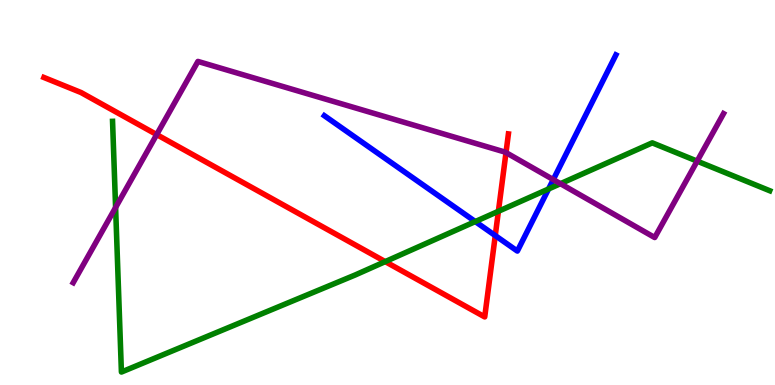[{'lines': ['blue', 'red'], 'intersections': [{'x': 6.39, 'y': 3.88}]}, {'lines': ['green', 'red'], 'intersections': [{'x': 4.97, 'y': 3.2}, {'x': 6.43, 'y': 4.51}]}, {'lines': ['purple', 'red'], 'intersections': [{'x': 2.02, 'y': 6.5}, {'x': 6.53, 'y': 6.04}]}, {'lines': ['blue', 'green'], 'intersections': [{'x': 6.13, 'y': 4.25}, {'x': 7.08, 'y': 5.09}]}, {'lines': ['blue', 'purple'], 'intersections': [{'x': 7.14, 'y': 5.34}]}, {'lines': ['green', 'purple'], 'intersections': [{'x': 1.49, 'y': 4.61}, {'x': 7.23, 'y': 5.23}, {'x': 9.0, 'y': 5.81}]}]